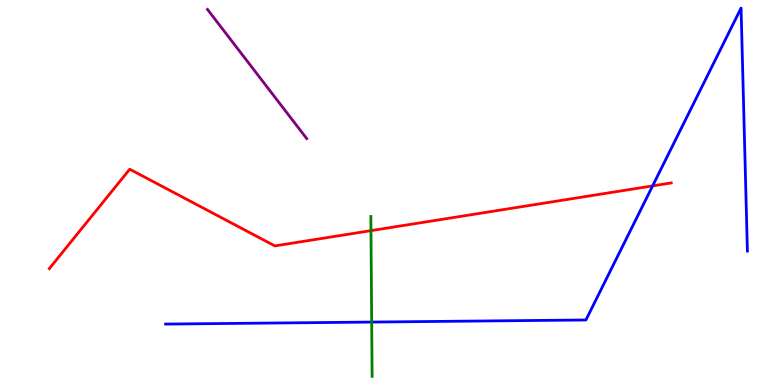[{'lines': ['blue', 'red'], 'intersections': [{'x': 8.42, 'y': 5.17}]}, {'lines': ['green', 'red'], 'intersections': [{'x': 4.79, 'y': 4.01}]}, {'lines': ['purple', 'red'], 'intersections': []}, {'lines': ['blue', 'green'], 'intersections': [{'x': 4.8, 'y': 1.63}]}, {'lines': ['blue', 'purple'], 'intersections': []}, {'lines': ['green', 'purple'], 'intersections': []}]